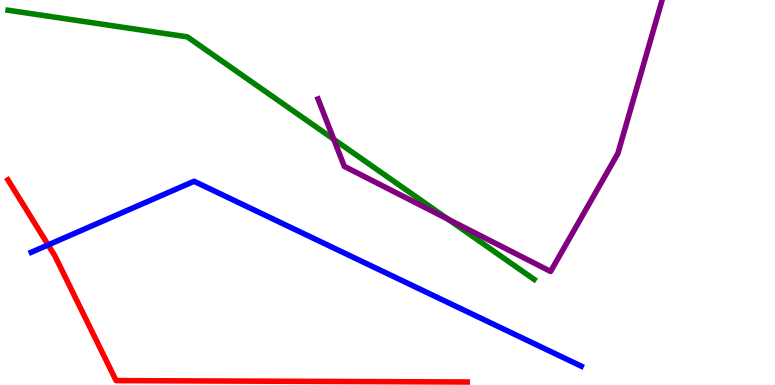[{'lines': ['blue', 'red'], 'intersections': [{'x': 0.621, 'y': 3.64}]}, {'lines': ['green', 'red'], 'intersections': []}, {'lines': ['purple', 'red'], 'intersections': []}, {'lines': ['blue', 'green'], 'intersections': []}, {'lines': ['blue', 'purple'], 'intersections': []}, {'lines': ['green', 'purple'], 'intersections': [{'x': 4.31, 'y': 6.38}, {'x': 5.78, 'y': 4.31}]}]